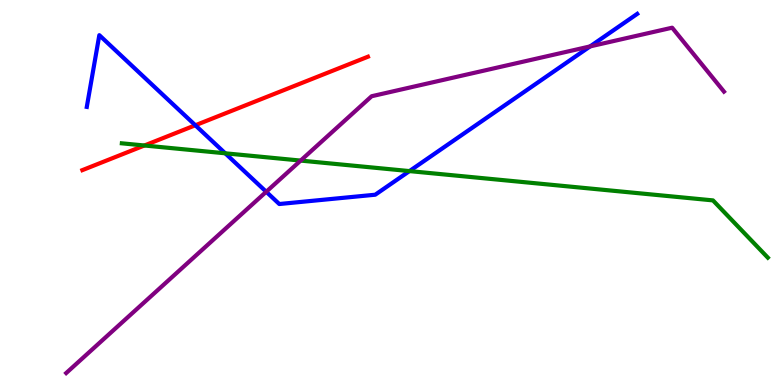[{'lines': ['blue', 'red'], 'intersections': [{'x': 2.52, 'y': 6.75}]}, {'lines': ['green', 'red'], 'intersections': [{'x': 1.86, 'y': 6.22}]}, {'lines': ['purple', 'red'], 'intersections': []}, {'lines': ['blue', 'green'], 'intersections': [{'x': 2.91, 'y': 6.02}, {'x': 5.28, 'y': 5.56}]}, {'lines': ['blue', 'purple'], 'intersections': [{'x': 3.44, 'y': 5.02}, {'x': 7.61, 'y': 8.79}]}, {'lines': ['green', 'purple'], 'intersections': [{'x': 3.88, 'y': 5.83}]}]